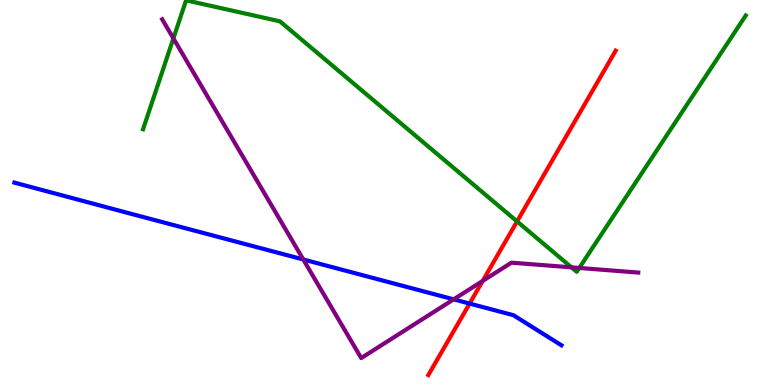[{'lines': ['blue', 'red'], 'intersections': [{'x': 6.06, 'y': 2.11}]}, {'lines': ['green', 'red'], 'intersections': [{'x': 6.67, 'y': 4.25}]}, {'lines': ['purple', 'red'], 'intersections': [{'x': 6.23, 'y': 2.7}]}, {'lines': ['blue', 'green'], 'intersections': []}, {'lines': ['blue', 'purple'], 'intersections': [{'x': 3.91, 'y': 3.26}, {'x': 5.85, 'y': 2.22}]}, {'lines': ['green', 'purple'], 'intersections': [{'x': 2.24, 'y': 9.0}, {'x': 7.37, 'y': 3.06}, {'x': 7.47, 'y': 3.04}]}]